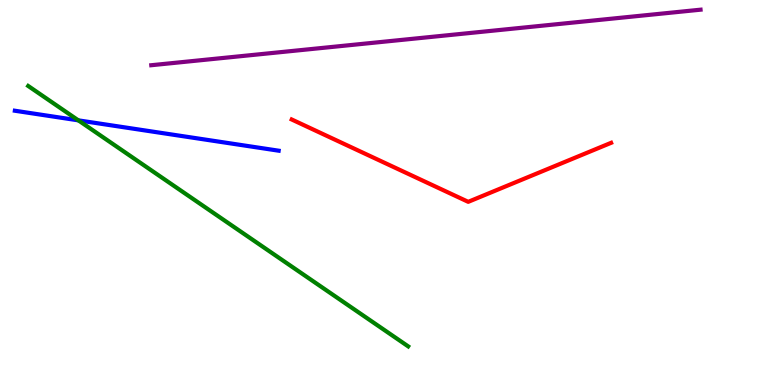[{'lines': ['blue', 'red'], 'intersections': []}, {'lines': ['green', 'red'], 'intersections': []}, {'lines': ['purple', 'red'], 'intersections': []}, {'lines': ['blue', 'green'], 'intersections': [{'x': 1.01, 'y': 6.87}]}, {'lines': ['blue', 'purple'], 'intersections': []}, {'lines': ['green', 'purple'], 'intersections': []}]